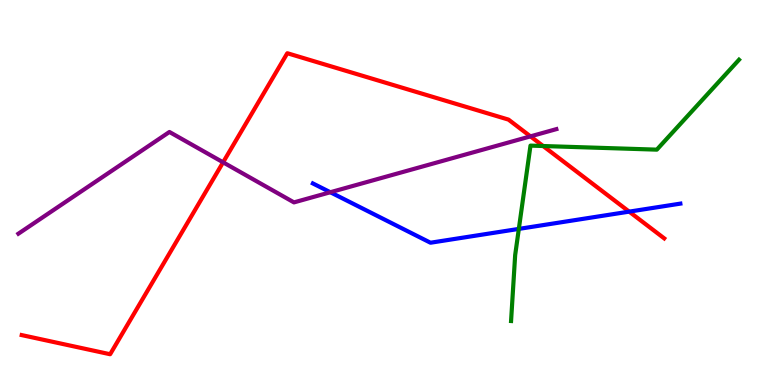[{'lines': ['blue', 'red'], 'intersections': [{'x': 8.12, 'y': 4.5}]}, {'lines': ['green', 'red'], 'intersections': [{'x': 7.01, 'y': 6.21}]}, {'lines': ['purple', 'red'], 'intersections': [{'x': 2.88, 'y': 5.78}, {'x': 6.84, 'y': 6.46}]}, {'lines': ['blue', 'green'], 'intersections': [{'x': 6.69, 'y': 4.05}]}, {'lines': ['blue', 'purple'], 'intersections': [{'x': 4.26, 'y': 5.01}]}, {'lines': ['green', 'purple'], 'intersections': []}]